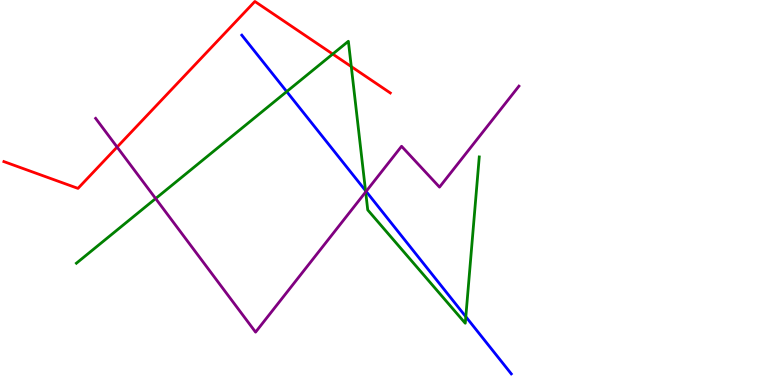[{'lines': ['blue', 'red'], 'intersections': []}, {'lines': ['green', 'red'], 'intersections': [{'x': 4.29, 'y': 8.6}, {'x': 4.53, 'y': 8.27}]}, {'lines': ['purple', 'red'], 'intersections': [{'x': 1.51, 'y': 6.18}]}, {'lines': ['blue', 'green'], 'intersections': [{'x': 3.7, 'y': 7.62}, {'x': 4.72, 'y': 5.05}, {'x': 6.01, 'y': 1.77}]}, {'lines': ['blue', 'purple'], 'intersections': [{'x': 4.72, 'y': 5.03}]}, {'lines': ['green', 'purple'], 'intersections': [{'x': 2.01, 'y': 4.84}, {'x': 4.72, 'y': 5.01}]}]